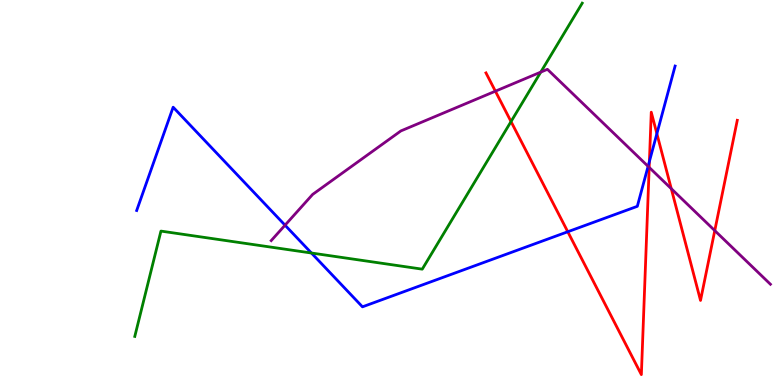[{'lines': ['blue', 'red'], 'intersections': [{'x': 7.33, 'y': 3.98}, {'x': 8.38, 'y': 5.81}, {'x': 8.48, 'y': 6.53}]}, {'lines': ['green', 'red'], 'intersections': [{'x': 6.59, 'y': 6.84}]}, {'lines': ['purple', 'red'], 'intersections': [{'x': 6.39, 'y': 7.63}, {'x': 8.38, 'y': 5.65}, {'x': 8.66, 'y': 5.1}, {'x': 9.22, 'y': 4.01}]}, {'lines': ['blue', 'green'], 'intersections': [{'x': 4.02, 'y': 3.43}]}, {'lines': ['blue', 'purple'], 'intersections': [{'x': 3.68, 'y': 4.15}, {'x': 8.36, 'y': 5.68}]}, {'lines': ['green', 'purple'], 'intersections': [{'x': 6.98, 'y': 8.13}]}]